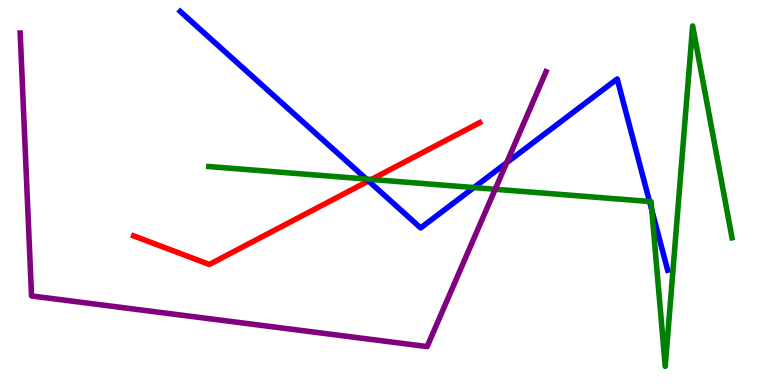[{'lines': ['blue', 'red'], 'intersections': [{'x': 4.75, 'y': 5.3}]}, {'lines': ['green', 'red'], 'intersections': [{'x': 4.79, 'y': 5.34}]}, {'lines': ['purple', 'red'], 'intersections': []}, {'lines': ['blue', 'green'], 'intersections': [{'x': 4.73, 'y': 5.35}, {'x': 6.11, 'y': 5.13}, {'x': 8.38, 'y': 4.77}, {'x': 8.41, 'y': 4.54}]}, {'lines': ['blue', 'purple'], 'intersections': [{'x': 6.54, 'y': 5.77}]}, {'lines': ['green', 'purple'], 'intersections': [{'x': 6.39, 'y': 5.08}]}]